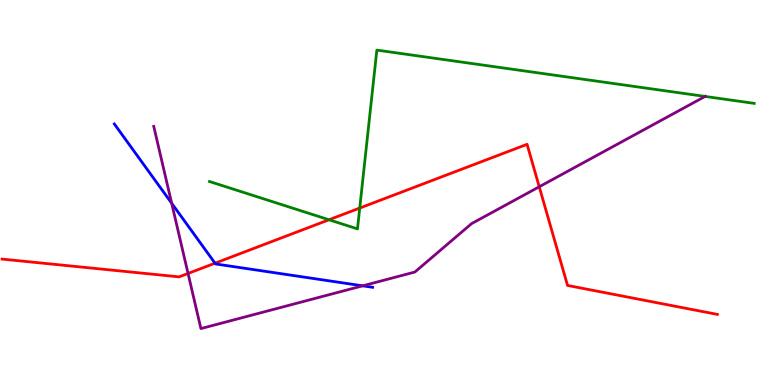[{'lines': ['blue', 'red'], 'intersections': [{'x': 2.77, 'y': 3.16}]}, {'lines': ['green', 'red'], 'intersections': [{'x': 4.25, 'y': 4.29}, {'x': 4.64, 'y': 4.6}]}, {'lines': ['purple', 'red'], 'intersections': [{'x': 2.43, 'y': 2.9}, {'x': 6.96, 'y': 5.15}]}, {'lines': ['blue', 'green'], 'intersections': []}, {'lines': ['blue', 'purple'], 'intersections': [{'x': 2.22, 'y': 4.72}, {'x': 4.68, 'y': 2.58}]}, {'lines': ['green', 'purple'], 'intersections': [{'x': 9.1, 'y': 7.5}]}]